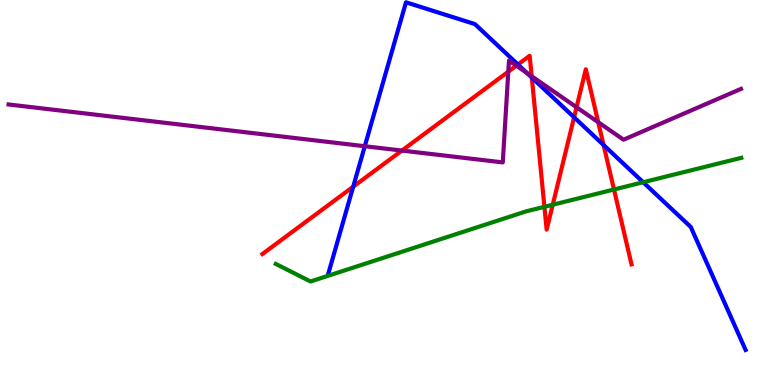[{'lines': ['blue', 'red'], 'intersections': [{'x': 4.56, 'y': 5.15}, {'x': 6.68, 'y': 8.32}, {'x': 6.86, 'y': 7.99}, {'x': 7.41, 'y': 6.95}, {'x': 7.79, 'y': 6.23}]}, {'lines': ['green', 'red'], 'intersections': [{'x': 7.02, 'y': 4.63}, {'x': 7.13, 'y': 4.68}, {'x': 7.92, 'y': 5.08}]}, {'lines': ['purple', 'red'], 'intersections': [{'x': 5.19, 'y': 6.09}, {'x': 6.56, 'y': 8.14}, {'x': 6.66, 'y': 8.29}, {'x': 6.86, 'y': 8.02}, {'x': 7.44, 'y': 7.21}, {'x': 7.72, 'y': 6.83}]}, {'lines': ['blue', 'green'], 'intersections': [{'x': 8.3, 'y': 5.27}]}, {'lines': ['blue', 'purple'], 'intersections': [{'x': 4.71, 'y': 6.2}, {'x': 6.8, 'y': 8.1}]}, {'lines': ['green', 'purple'], 'intersections': []}]